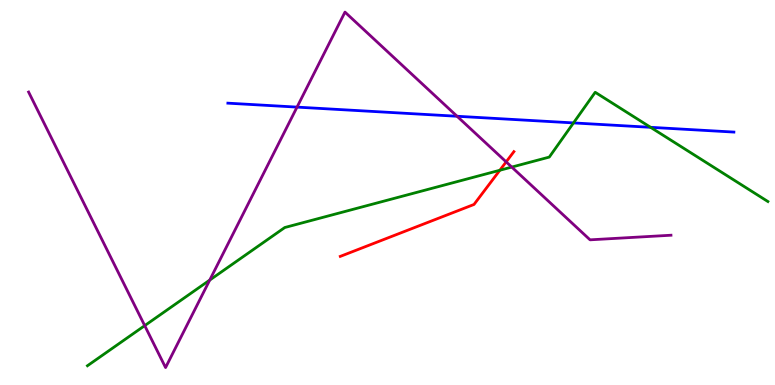[{'lines': ['blue', 'red'], 'intersections': []}, {'lines': ['green', 'red'], 'intersections': [{'x': 6.45, 'y': 5.58}]}, {'lines': ['purple', 'red'], 'intersections': [{'x': 6.53, 'y': 5.8}]}, {'lines': ['blue', 'green'], 'intersections': [{'x': 7.4, 'y': 6.81}, {'x': 8.39, 'y': 6.69}]}, {'lines': ['blue', 'purple'], 'intersections': [{'x': 3.83, 'y': 7.22}, {'x': 5.9, 'y': 6.98}]}, {'lines': ['green', 'purple'], 'intersections': [{'x': 1.87, 'y': 1.54}, {'x': 2.71, 'y': 2.72}, {'x': 6.6, 'y': 5.66}]}]